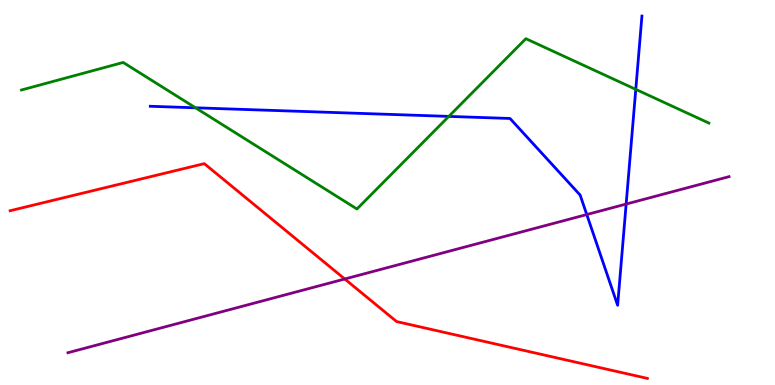[{'lines': ['blue', 'red'], 'intersections': []}, {'lines': ['green', 'red'], 'intersections': []}, {'lines': ['purple', 'red'], 'intersections': [{'x': 4.45, 'y': 2.75}]}, {'lines': ['blue', 'green'], 'intersections': [{'x': 2.52, 'y': 7.2}, {'x': 5.79, 'y': 6.98}, {'x': 8.2, 'y': 7.68}]}, {'lines': ['blue', 'purple'], 'intersections': [{'x': 7.57, 'y': 4.43}, {'x': 8.08, 'y': 4.7}]}, {'lines': ['green', 'purple'], 'intersections': []}]